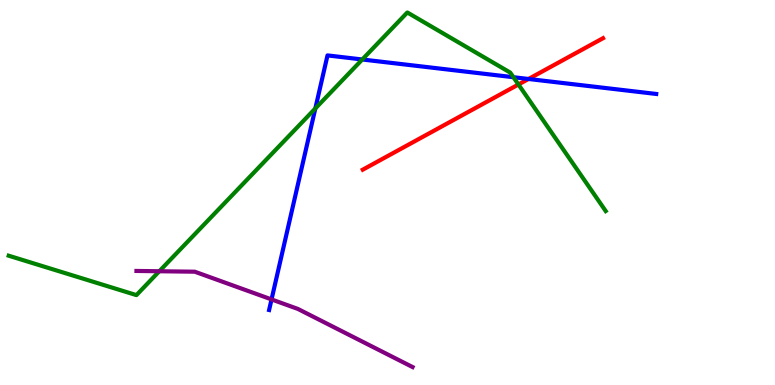[{'lines': ['blue', 'red'], 'intersections': [{'x': 6.82, 'y': 7.95}]}, {'lines': ['green', 'red'], 'intersections': [{'x': 6.69, 'y': 7.81}]}, {'lines': ['purple', 'red'], 'intersections': []}, {'lines': ['blue', 'green'], 'intersections': [{'x': 4.07, 'y': 7.18}, {'x': 4.67, 'y': 8.45}, {'x': 6.62, 'y': 7.99}]}, {'lines': ['blue', 'purple'], 'intersections': [{'x': 3.5, 'y': 2.22}]}, {'lines': ['green', 'purple'], 'intersections': [{'x': 2.06, 'y': 2.95}]}]